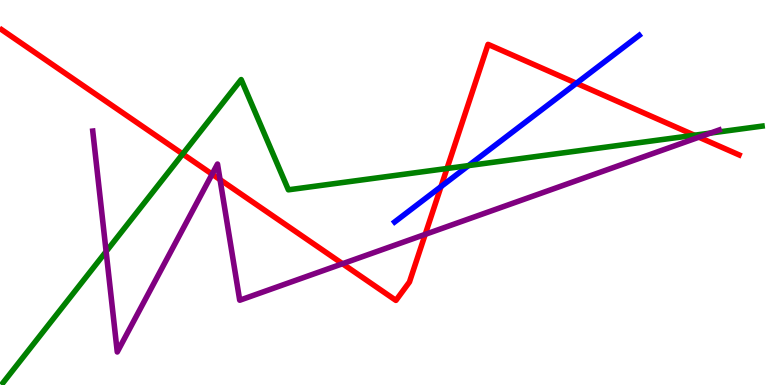[{'lines': ['blue', 'red'], 'intersections': [{'x': 5.69, 'y': 5.15}, {'x': 7.44, 'y': 7.84}]}, {'lines': ['green', 'red'], 'intersections': [{'x': 2.36, 'y': 6.0}, {'x': 5.77, 'y': 5.62}, {'x': 8.96, 'y': 6.49}]}, {'lines': ['purple', 'red'], 'intersections': [{'x': 2.74, 'y': 5.48}, {'x': 2.84, 'y': 5.33}, {'x': 4.42, 'y': 3.15}, {'x': 5.49, 'y': 3.91}, {'x': 9.02, 'y': 6.44}]}, {'lines': ['blue', 'green'], 'intersections': [{'x': 6.05, 'y': 5.7}]}, {'lines': ['blue', 'purple'], 'intersections': []}, {'lines': ['green', 'purple'], 'intersections': [{'x': 1.37, 'y': 3.47}, {'x': 9.17, 'y': 6.54}]}]